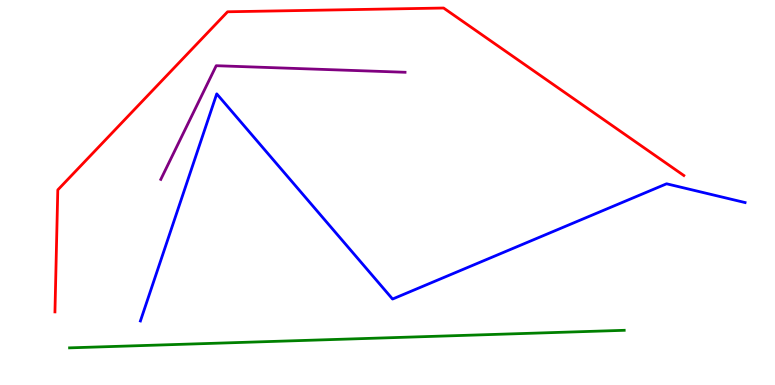[{'lines': ['blue', 'red'], 'intersections': []}, {'lines': ['green', 'red'], 'intersections': []}, {'lines': ['purple', 'red'], 'intersections': []}, {'lines': ['blue', 'green'], 'intersections': []}, {'lines': ['blue', 'purple'], 'intersections': []}, {'lines': ['green', 'purple'], 'intersections': []}]